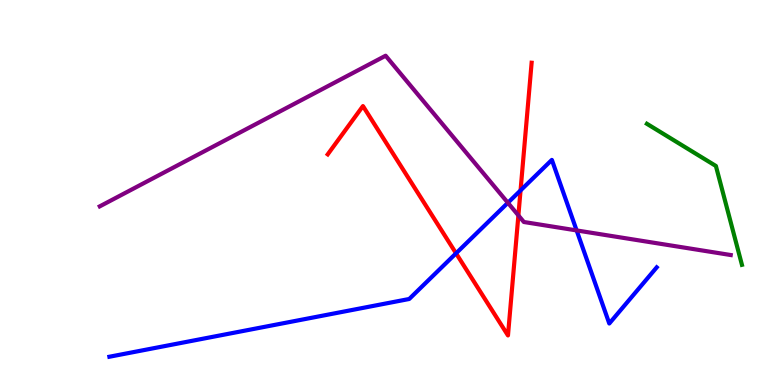[{'lines': ['blue', 'red'], 'intersections': [{'x': 5.88, 'y': 3.42}, {'x': 6.72, 'y': 5.05}]}, {'lines': ['green', 'red'], 'intersections': []}, {'lines': ['purple', 'red'], 'intersections': [{'x': 6.69, 'y': 4.41}]}, {'lines': ['blue', 'green'], 'intersections': []}, {'lines': ['blue', 'purple'], 'intersections': [{'x': 6.55, 'y': 4.73}, {'x': 7.44, 'y': 4.01}]}, {'lines': ['green', 'purple'], 'intersections': []}]